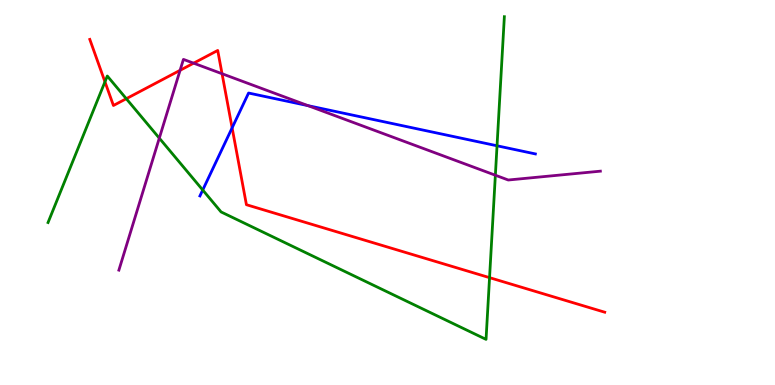[{'lines': ['blue', 'red'], 'intersections': [{'x': 3.0, 'y': 6.68}]}, {'lines': ['green', 'red'], 'intersections': [{'x': 1.35, 'y': 7.88}, {'x': 1.63, 'y': 7.44}, {'x': 6.32, 'y': 2.79}]}, {'lines': ['purple', 'red'], 'intersections': [{'x': 2.32, 'y': 8.17}, {'x': 2.5, 'y': 8.36}, {'x': 2.87, 'y': 8.08}]}, {'lines': ['blue', 'green'], 'intersections': [{'x': 2.62, 'y': 5.06}, {'x': 6.41, 'y': 6.21}]}, {'lines': ['blue', 'purple'], 'intersections': [{'x': 3.97, 'y': 7.26}]}, {'lines': ['green', 'purple'], 'intersections': [{'x': 2.06, 'y': 6.41}, {'x': 6.39, 'y': 5.45}]}]